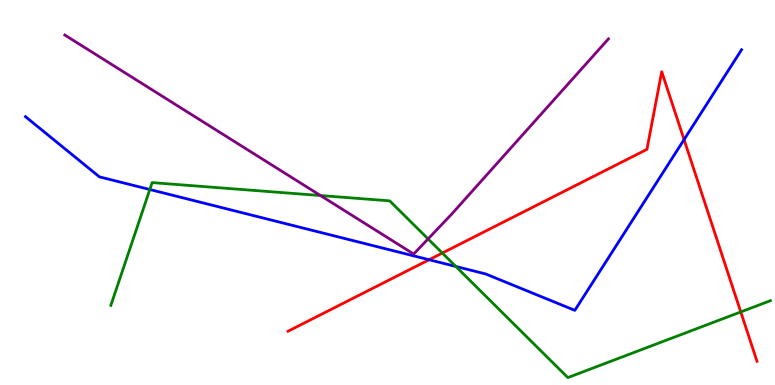[{'lines': ['blue', 'red'], 'intersections': [{'x': 5.54, 'y': 3.25}, {'x': 8.83, 'y': 6.37}]}, {'lines': ['green', 'red'], 'intersections': [{'x': 5.71, 'y': 3.43}, {'x': 9.56, 'y': 1.9}]}, {'lines': ['purple', 'red'], 'intersections': []}, {'lines': ['blue', 'green'], 'intersections': [{'x': 1.93, 'y': 5.08}, {'x': 5.88, 'y': 3.08}]}, {'lines': ['blue', 'purple'], 'intersections': []}, {'lines': ['green', 'purple'], 'intersections': [{'x': 4.14, 'y': 4.92}, {'x': 5.52, 'y': 3.79}]}]